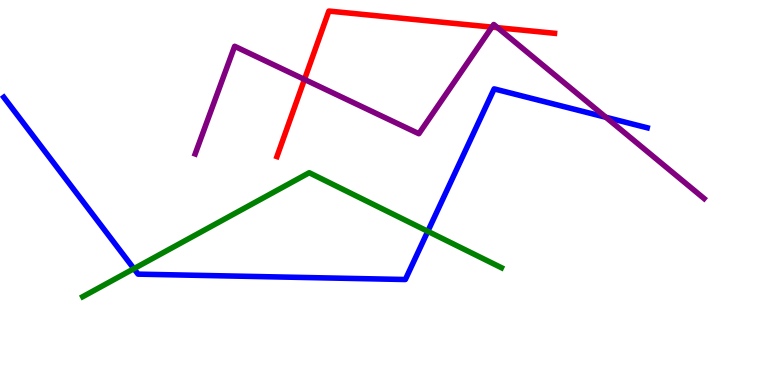[{'lines': ['blue', 'red'], 'intersections': []}, {'lines': ['green', 'red'], 'intersections': []}, {'lines': ['purple', 'red'], 'intersections': [{'x': 3.93, 'y': 7.94}, {'x': 6.35, 'y': 9.3}, {'x': 6.42, 'y': 9.28}]}, {'lines': ['blue', 'green'], 'intersections': [{'x': 1.73, 'y': 3.02}, {'x': 5.52, 'y': 3.99}]}, {'lines': ['blue', 'purple'], 'intersections': [{'x': 7.82, 'y': 6.95}]}, {'lines': ['green', 'purple'], 'intersections': []}]